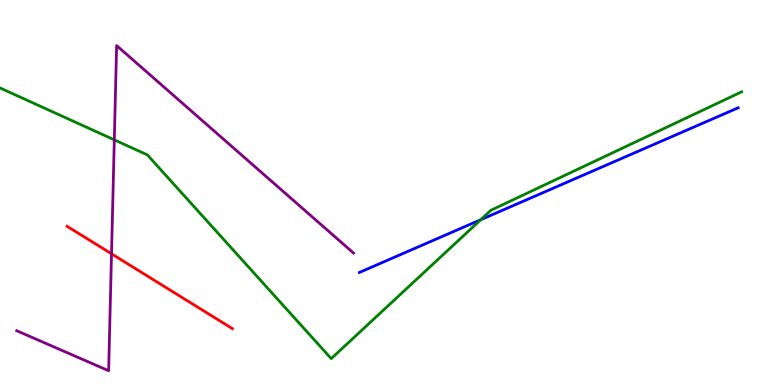[{'lines': ['blue', 'red'], 'intersections': []}, {'lines': ['green', 'red'], 'intersections': []}, {'lines': ['purple', 'red'], 'intersections': [{'x': 1.44, 'y': 3.41}]}, {'lines': ['blue', 'green'], 'intersections': [{'x': 6.2, 'y': 4.29}]}, {'lines': ['blue', 'purple'], 'intersections': []}, {'lines': ['green', 'purple'], 'intersections': [{'x': 1.47, 'y': 6.37}]}]